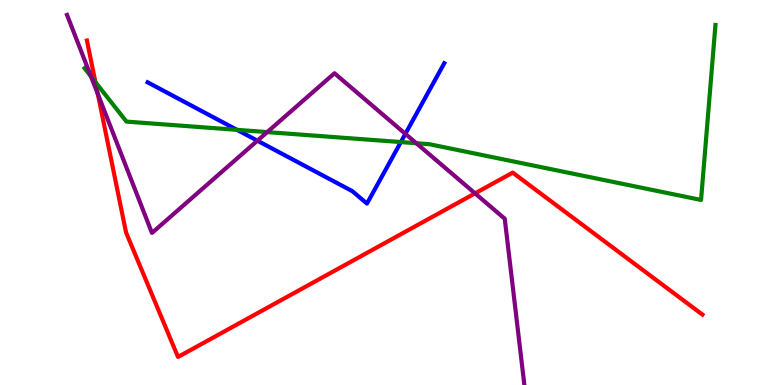[{'lines': ['blue', 'red'], 'intersections': []}, {'lines': ['green', 'red'], 'intersections': [{'x': 1.23, 'y': 7.87}]}, {'lines': ['purple', 'red'], 'intersections': [{'x': 1.26, 'y': 7.56}, {'x': 6.13, 'y': 4.98}]}, {'lines': ['blue', 'green'], 'intersections': [{'x': 3.06, 'y': 6.63}, {'x': 5.17, 'y': 6.31}]}, {'lines': ['blue', 'purple'], 'intersections': [{'x': 3.32, 'y': 6.35}, {'x': 5.23, 'y': 6.52}]}, {'lines': ['green', 'purple'], 'intersections': [{'x': 1.17, 'y': 8.01}, {'x': 3.45, 'y': 6.57}, {'x': 5.37, 'y': 6.28}]}]